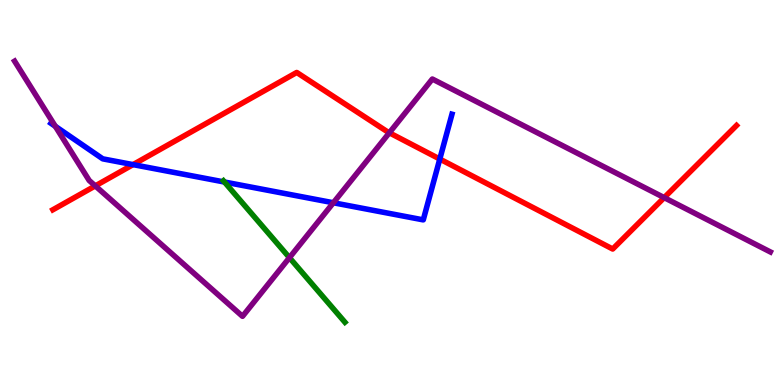[{'lines': ['blue', 'red'], 'intersections': [{'x': 1.72, 'y': 5.72}, {'x': 5.67, 'y': 5.87}]}, {'lines': ['green', 'red'], 'intersections': []}, {'lines': ['purple', 'red'], 'intersections': [{'x': 1.23, 'y': 5.17}, {'x': 5.02, 'y': 6.55}, {'x': 8.57, 'y': 4.87}]}, {'lines': ['blue', 'green'], 'intersections': [{'x': 2.9, 'y': 5.27}]}, {'lines': ['blue', 'purple'], 'intersections': [{'x': 0.714, 'y': 6.72}, {'x': 4.3, 'y': 4.73}]}, {'lines': ['green', 'purple'], 'intersections': [{'x': 3.73, 'y': 3.31}]}]